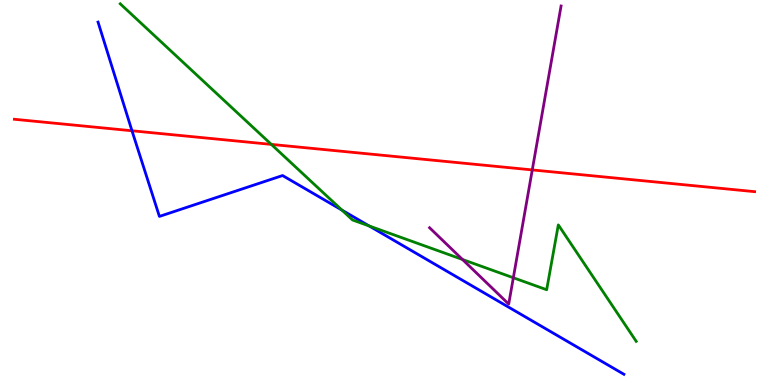[{'lines': ['blue', 'red'], 'intersections': [{'x': 1.7, 'y': 6.6}]}, {'lines': ['green', 'red'], 'intersections': [{'x': 3.5, 'y': 6.25}]}, {'lines': ['purple', 'red'], 'intersections': [{'x': 6.87, 'y': 5.59}]}, {'lines': ['blue', 'green'], 'intersections': [{'x': 4.41, 'y': 4.54}, {'x': 4.76, 'y': 4.13}]}, {'lines': ['blue', 'purple'], 'intersections': []}, {'lines': ['green', 'purple'], 'intersections': [{'x': 5.97, 'y': 3.26}, {'x': 6.62, 'y': 2.79}]}]